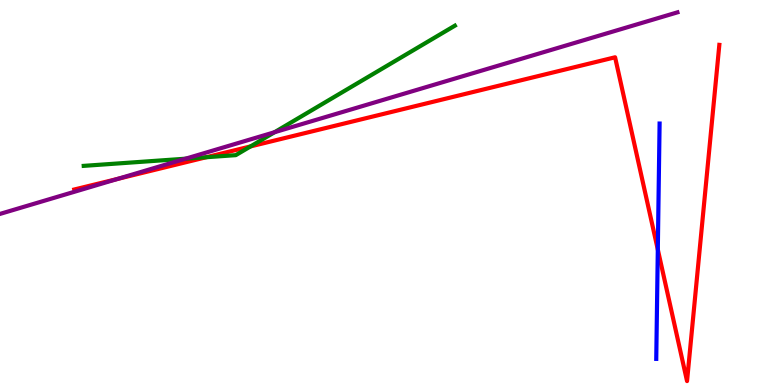[{'lines': ['blue', 'red'], 'intersections': [{'x': 8.49, 'y': 3.52}]}, {'lines': ['green', 'red'], 'intersections': [{'x': 2.66, 'y': 5.92}, {'x': 3.23, 'y': 6.2}]}, {'lines': ['purple', 'red'], 'intersections': [{'x': 1.52, 'y': 5.35}]}, {'lines': ['blue', 'green'], 'intersections': []}, {'lines': ['blue', 'purple'], 'intersections': []}, {'lines': ['green', 'purple'], 'intersections': [{'x': 2.4, 'y': 5.88}, {'x': 3.54, 'y': 6.57}]}]